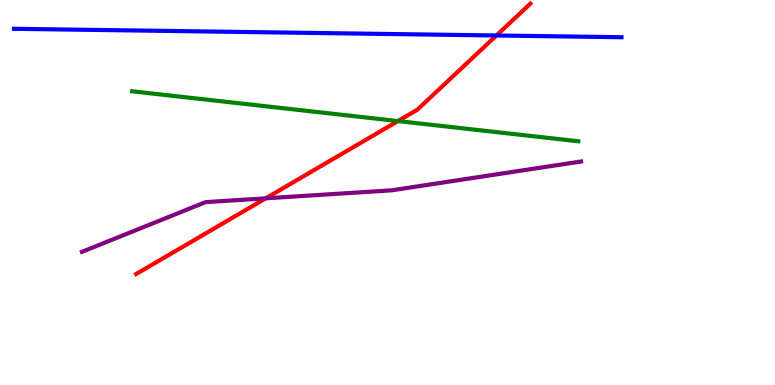[{'lines': ['blue', 'red'], 'intersections': [{'x': 6.41, 'y': 9.08}]}, {'lines': ['green', 'red'], 'intersections': [{'x': 5.13, 'y': 6.86}]}, {'lines': ['purple', 'red'], 'intersections': [{'x': 3.43, 'y': 4.85}]}, {'lines': ['blue', 'green'], 'intersections': []}, {'lines': ['blue', 'purple'], 'intersections': []}, {'lines': ['green', 'purple'], 'intersections': []}]